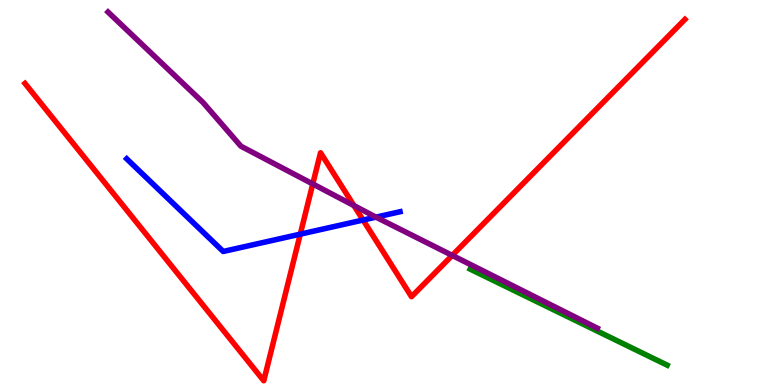[{'lines': ['blue', 'red'], 'intersections': [{'x': 3.87, 'y': 3.92}, {'x': 4.68, 'y': 4.28}]}, {'lines': ['green', 'red'], 'intersections': []}, {'lines': ['purple', 'red'], 'intersections': [{'x': 4.04, 'y': 5.22}, {'x': 4.57, 'y': 4.66}, {'x': 5.84, 'y': 3.37}]}, {'lines': ['blue', 'green'], 'intersections': []}, {'lines': ['blue', 'purple'], 'intersections': [{'x': 4.85, 'y': 4.36}]}, {'lines': ['green', 'purple'], 'intersections': []}]